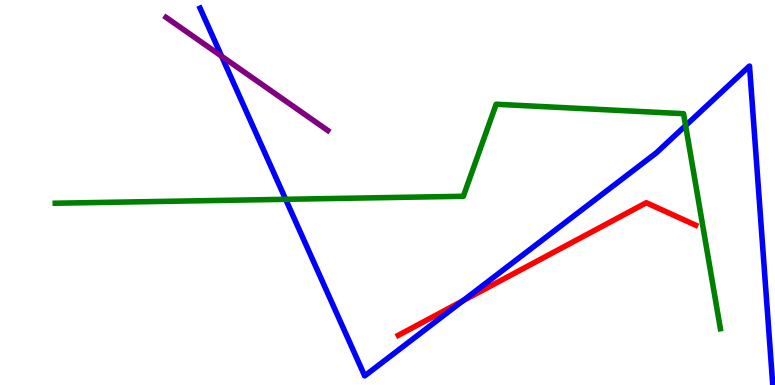[{'lines': ['blue', 'red'], 'intersections': [{'x': 5.97, 'y': 2.19}]}, {'lines': ['green', 'red'], 'intersections': []}, {'lines': ['purple', 'red'], 'intersections': []}, {'lines': ['blue', 'green'], 'intersections': [{'x': 3.69, 'y': 4.82}, {'x': 8.85, 'y': 6.74}]}, {'lines': ['blue', 'purple'], 'intersections': [{'x': 2.86, 'y': 8.54}]}, {'lines': ['green', 'purple'], 'intersections': []}]